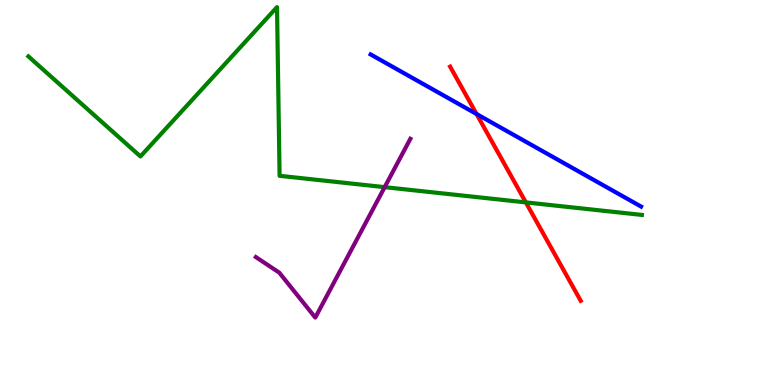[{'lines': ['blue', 'red'], 'intersections': [{'x': 6.15, 'y': 7.04}]}, {'lines': ['green', 'red'], 'intersections': [{'x': 6.79, 'y': 4.74}]}, {'lines': ['purple', 'red'], 'intersections': []}, {'lines': ['blue', 'green'], 'intersections': []}, {'lines': ['blue', 'purple'], 'intersections': []}, {'lines': ['green', 'purple'], 'intersections': [{'x': 4.96, 'y': 5.14}]}]